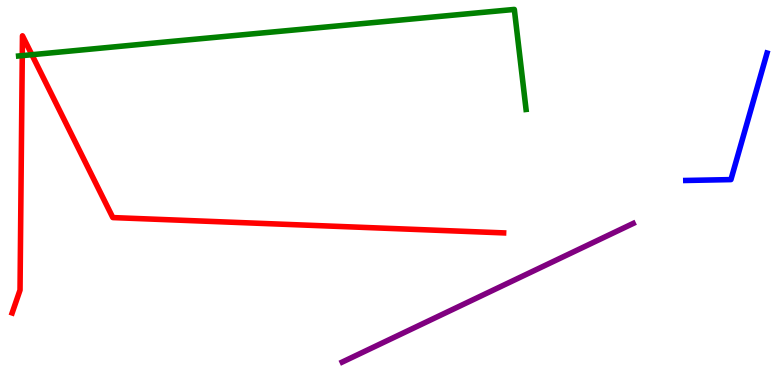[{'lines': ['blue', 'red'], 'intersections': []}, {'lines': ['green', 'red'], 'intersections': [{'x': 0.287, 'y': 8.56}, {'x': 0.411, 'y': 8.58}]}, {'lines': ['purple', 'red'], 'intersections': []}, {'lines': ['blue', 'green'], 'intersections': []}, {'lines': ['blue', 'purple'], 'intersections': []}, {'lines': ['green', 'purple'], 'intersections': []}]